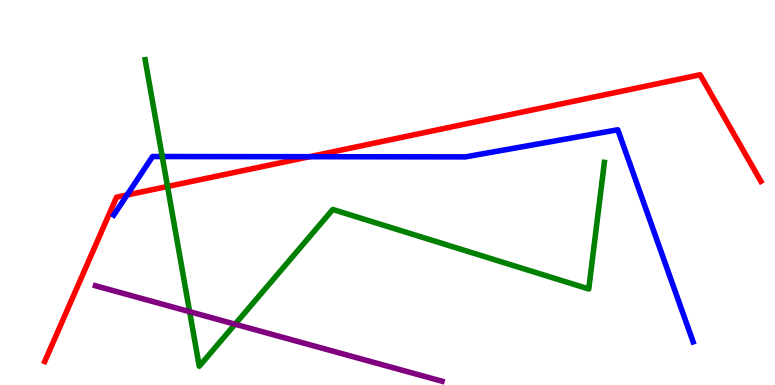[{'lines': ['blue', 'red'], 'intersections': [{'x': 1.64, 'y': 4.94}, {'x': 3.99, 'y': 5.93}]}, {'lines': ['green', 'red'], 'intersections': [{'x': 2.16, 'y': 5.16}]}, {'lines': ['purple', 'red'], 'intersections': []}, {'lines': ['blue', 'green'], 'intersections': [{'x': 2.09, 'y': 5.93}]}, {'lines': ['blue', 'purple'], 'intersections': []}, {'lines': ['green', 'purple'], 'intersections': [{'x': 2.45, 'y': 1.9}, {'x': 3.03, 'y': 1.58}]}]